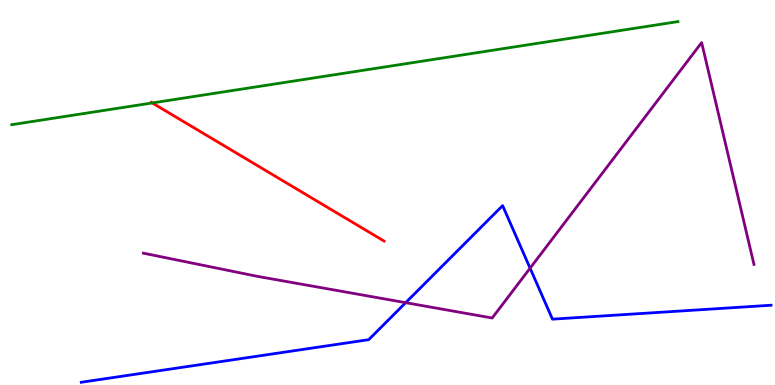[{'lines': ['blue', 'red'], 'intersections': []}, {'lines': ['green', 'red'], 'intersections': [{'x': 1.96, 'y': 7.33}]}, {'lines': ['purple', 'red'], 'intersections': []}, {'lines': ['blue', 'green'], 'intersections': []}, {'lines': ['blue', 'purple'], 'intersections': [{'x': 5.23, 'y': 2.14}, {'x': 6.84, 'y': 3.03}]}, {'lines': ['green', 'purple'], 'intersections': []}]